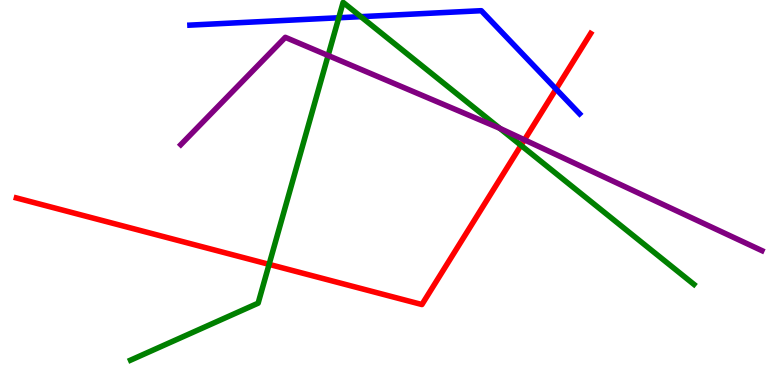[{'lines': ['blue', 'red'], 'intersections': [{'x': 7.17, 'y': 7.69}]}, {'lines': ['green', 'red'], 'intersections': [{'x': 3.47, 'y': 3.13}, {'x': 6.72, 'y': 6.22}]}, {'lines': ['purple', 'red'], 'intersections': [{'x': 6.77, 'y': 6.37}]}, {'lines': ['blue', 'green'], 'intersections': [{'x': 4.37, 'y': 9.54}, {'x': 4.66, 'y': 9.57}]}, {'lines': ['blue', 'purple'], 'intersections': []}, {'lines': ['green', 'purple'], 'intersections': [{'x': 4.23, 'y': 8.56}, {'x': 6.45, 'y': 6.67}]}]